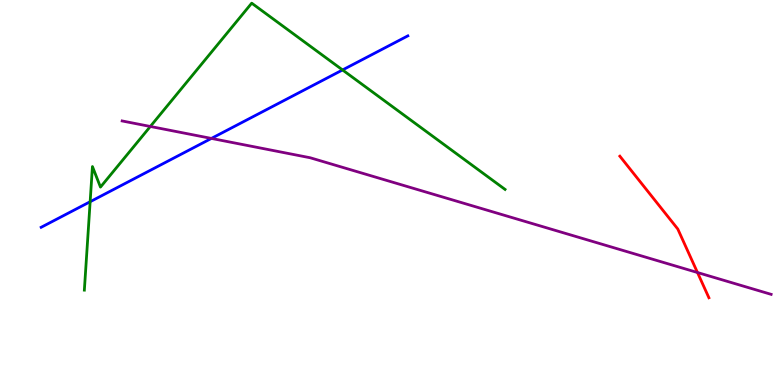[{'lines': ['blue', 'red'], 'intersections': []}, {'lines': ['green', 'red'], 'intersections': []}, {'lines': ['purple', 'red'], 'intersections': [{'x': 9.0, 'y': 2.92}]}, {'lines': ['blue', 'green'], 'intersections': [{'x': 1.16, 'y': 4.76}, {'x': 4.42, 'y': 8.18}]}, {'lines': ['blue', 'purple'], 'intersections': [{'x': 2.73, 'y': 6.4}]}, {'lines': ['green', 'purple'], 'intersections': [{'x': 1.94, 'y': 6.72}]}]